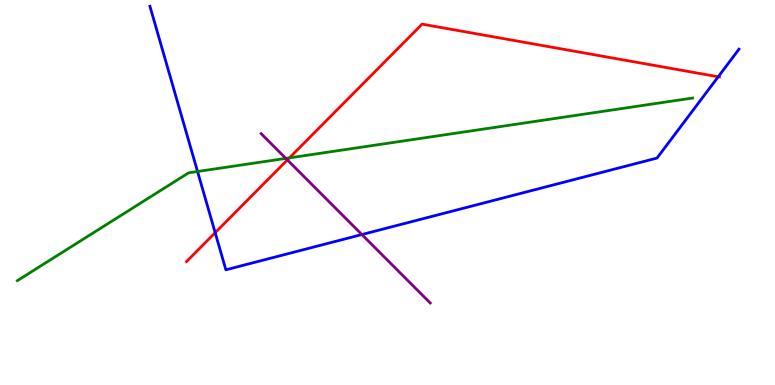[{'lines': ['blue', 'red'], 'intersections': [{'x': 2.78, 'y': 3.96}, {'x': 9.27, 'y': 8.01}]}, {'lines': ['green', 'red'], 'intersections': [{'x': 3.73, 'y': 5.9}]}, {'lines': ['purple', 'red'], 'intersections': [{'x': 3.71, 'y': 5.85}]}, {'lines': ['blue', 'green'], 'intersections': [{'x': 2.55, 'y': 5.55}]}, {'lines': ['blue', 'purple'], 'intersections': [{'x': 4.67, 'y': 3.91}]}, {'lines': ['green', 'purple'], 'intersections': [{'x': 3.69, 'y': 5.89}]}]